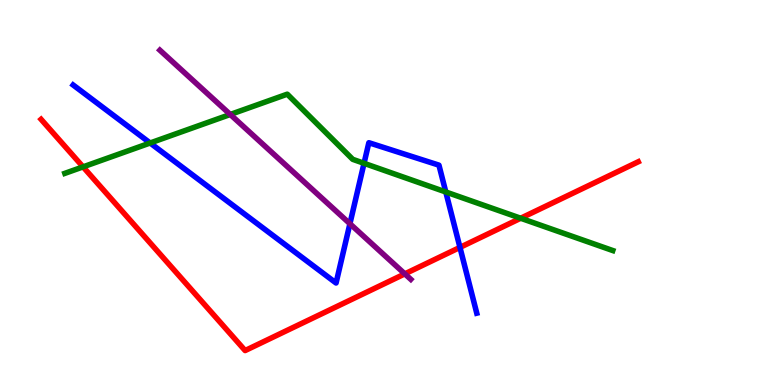[{'lines': ['blue', 'red'], 'intersections': [{'x': 5.93, 'y': 3.57}]}, {'lines': ['green', 'red'], 'intersections': [{'x': 1.07, 'y': 5.67}, {'x': 6.72, 'y': 4.33}]}, {'lines': ['purple', 'red'], 'intersections': [{'x': 5.22, 'y': 2.89}]}, {'lines': ['blue', 'green'], 'intersections': [{'x': 1.94, 'y': 6.29}, {'x': 4.7, 'y': 5.76}, {'x': 5.75, 'y': 5.01}]}, {'lines': ['blue', 'purple'], 'intersections': [{'x': 4.52, 'y': 4.19}]}, {'lines': ['green', 'purple'], 'intersections': [{'x': 2.97, 'y': 7.03}]}]